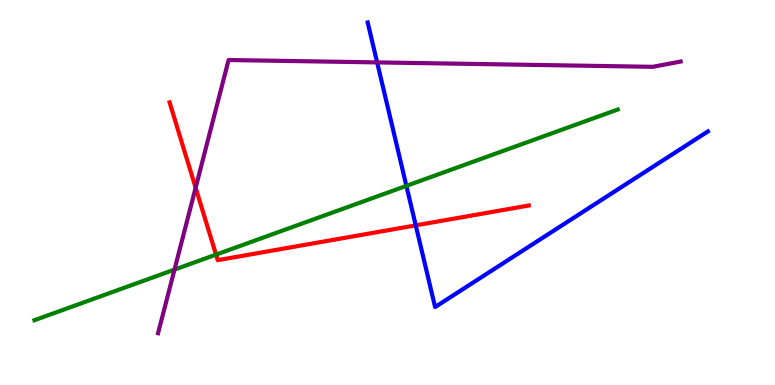[{'lines': ['blue', 'red'], 'intersections': [{'x': 5.36, 'y': 4.15}]}, {'lines': ['green', 'red'], 'intersections': [{'x': 2.79, 'y': 3.39}]}, {'lines': ['purple', 'red'], 'intersections': [{'x': 2.52, 'y': 5.12}]}, {'lines': ['blue', 'green'], 'intersections': [{'x': 5.24, 'y': 5.17}]}, {'lines': ['blue', 'purple'], 'intersections': [{'x': 4.87, 'y': 8.38}]}, {'lines': ['green', 'purple'], 'intersections': [{'x': 2.25, 'y': 3.0}]}]